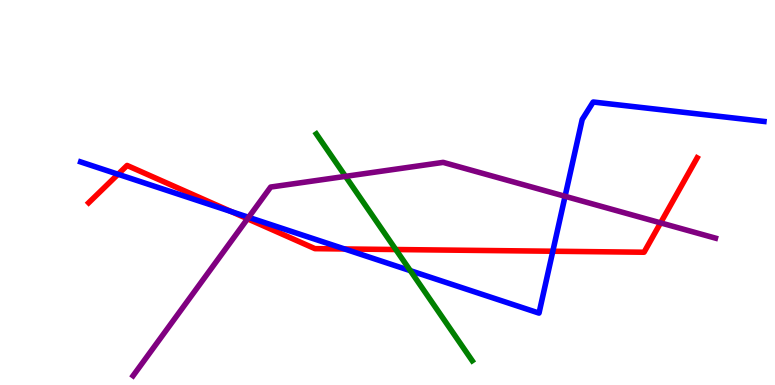[{'lines': ['blue', 'red'], 'intersections': [{'x': 1.52, 'y': 5.47}, {'x': 2.98, 'y': 4.5}, {'x': 4.45, 'y': 3.53}, {'x': 7.13, 'y': 3.47}]}, {'lines': ['green', 'red'], 'intersections': [{'x': 5.11, 'y': 3.52}]}, {'lines': ['purple', 'red'], 'intersections': [{'x': 3.19, 'y': 4.32}, {'x': 8.52, 'y': 4.21}]}, {'lines': ['blue', 'green'], 'intersections': [{'x': 5.29, 'y': 2.97}]}, {'lines': ['blue', 'purple'], 'intersections': [{'x': 3.21, 'y': 4.36}, {'x': 7.29, 'y': 4.9}]}, {'lines': ['green', 'purple'], 'intersections': [{'x': 4.46, 'y': 5.42}]}]